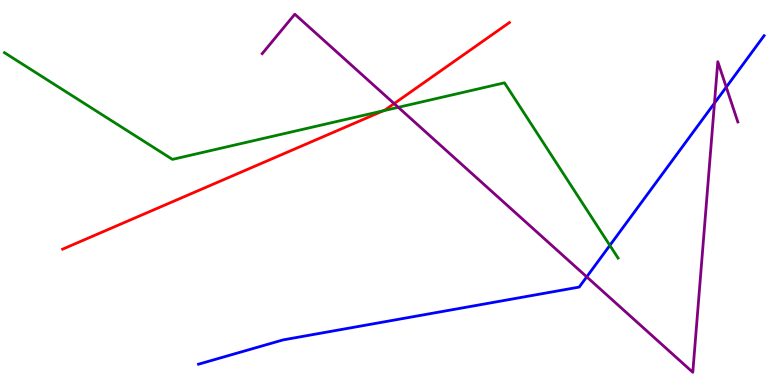[{'lines': ['blue', 'red'], 'intersections': []}, {'lines': ['green', 'red'], 'intersections': [{'x': 4.95, 'y': 7.12}]}, {'lines': ['purple', 'red'], 'intersections': [{'x': 5.09, 'y': 7.31}]}, {'lines': ['blue', 'green'], 'intersections': [{'x': 7.87, 'y': 3.63}]}, {'lines': ['blue', 'purple'], 'intersections': [{'x': 7.57, 'y': 2.81}, {'x': 9.22, 'y': 7.32}, {'x': 9.37, 'y': 7.74}]}, {'lines': ['green', 'purple'], 'intersections': [{'x': 5.14, 'y': 7.21}]}]